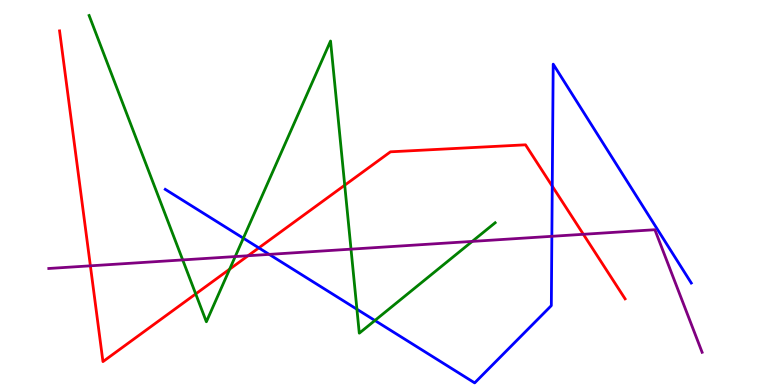[{'lines': ['blue', 'red'], 'intersections': [{'x': 3.34, 'y': 3.56}, {'x': 7.13, 'y': 5.16}]}, {'lines': ['green', 'red'], 'intersections': [{'x': 2.53, 'y': 2.37}, {'x': 2.96, 'y': 3.01}, {'x': 4.45, 'y': 5.19}]}, {'lines': ['purple', 'red'], 'intersections': [{'x': 1.17, 'y': 3.1}, {'x': 3.2, 'y': 3.36}, {'x': 7.53, 'y': 3.91}]}, {'lines': ['blue', 'green'], 'intersections': [{'x': 3.14, 'y': 3.81}, {'x': 4.61, 'y': 1.97}, {'x': 4.84, 'y': 1.68}]}, {'lines': ['blue', 'purple'], 'intersections': [{'x': 3.47, 'y': 3.39}, {'x': 7.12, 'y': 3.86}]}, {'lines': ['green', 'purple'], 'intersections': [{'x': 2.36, 'y': 3.25}, {'x': 3.04, 'y': 3.34}, {'x': 4.53, 'y': 3.53}, {'x': 6.09, 'y': 3.73}]}]